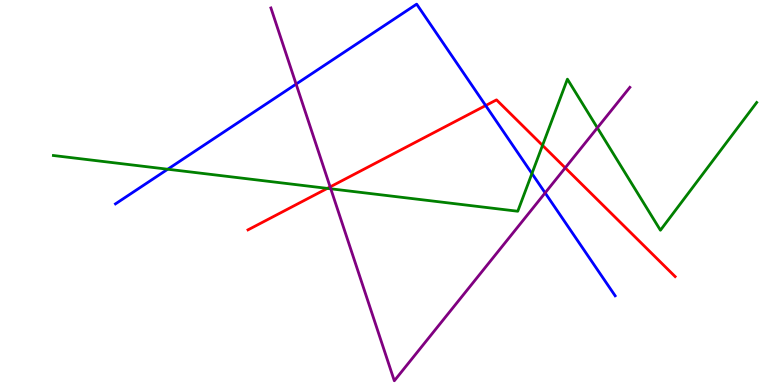[{'lines': ['blue', 'red'], 'intersections': [{'x': 6.27, 'y': 7.26}]}, {'lines': ['green', 'red'], 'intersections': [{'x': 4.22, 'y': 5.11}, {'x': 7.0, 'y': 6.22}]}, {'lines': ['purple', 'red'], 'intersections': [{'x': 4.26, 'y': 5.15}, {'x': 7.29, 'y': 5.64}]}, {'lines': ['blue', 'green'], 'intersections': [{'x': 2.16, 'y': 5.6}, {'x': 6.86, 'y': 5.49}]}, {'lines': ['blue', 'purple'], 'intersections': [{'x': 3.82, 'y': 7.82}, {'x': 7.03, 'y': 4.99}]}, {'lines': ['green', 'purple'], 'intersections': [{'x': 4.27, 'y': 5.1}, {'x': 7.71, 'y': 6.68}]}]